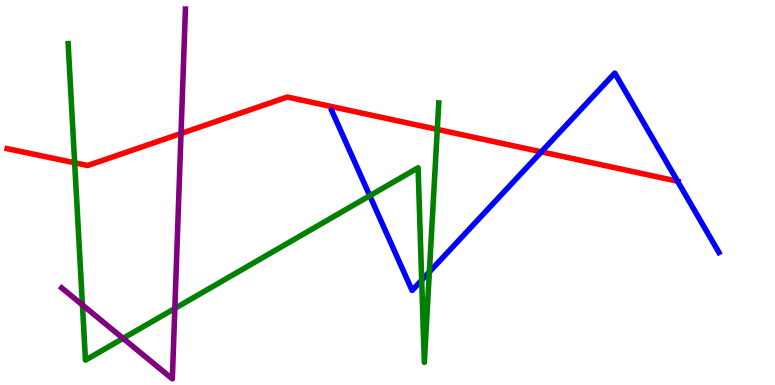[{'lines': ['blue', 'red'], 'intersections': [{'x': 6.99, 'y': 6.06}, {'x': 8.74, 'y': 5.29}]}, {'lines': ['green', 'red'], 'intersections': [{'x': 0.963, 'y': 5.77}, {'x': 5.64, 'y': 6.64}]}, {'lines': ['purple', 'red'], 'intersections': [{'x': 2.34, 'y': 6.53}]}, {'lines': ['blue', 'green'], 'intersections': [{'x': 4.77, 'y': 4.92}, {'x': 5.44, 'y': 2.72}, {'x': 5.54, 'y': 2.94}]}, {'lines': ['blue', 'purple'], 'intersections': []}, {'lines': ['green', 'purple'], 'intersections': [{'x': 1.06, 'y': 2.08}, {'x': 1.59, 'y': 1.21}, {'x': 2.26, 'y': 1.99}]}]